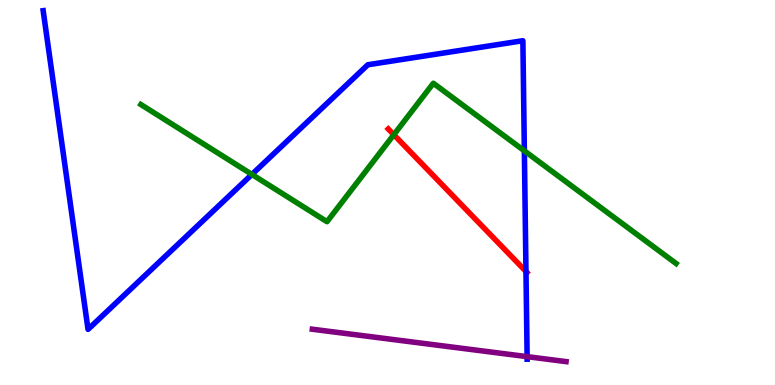[{'lines': ['blue', 'red'], 'intersections': [{'x': 6.79, 'y': 2.95}]}, {'lines': ['green', 'red'], 'intersections': [{'x': 5.08, 'y': 6.5}]}, {'lines': ['purple', 'red'], 'intersections': []}, {'lines': ['blue', 'green'], 'intersections': [{'x': 3.25, 'y': 5.47}, {'x': 6.77, 'y': 6.08}]}, {'lines': ['blue', 'purple'], 'intersections': [{'x': 6.8, 'y': 0.737}]}, {'lines': ['green', 'purple'], 'intersections': []}]